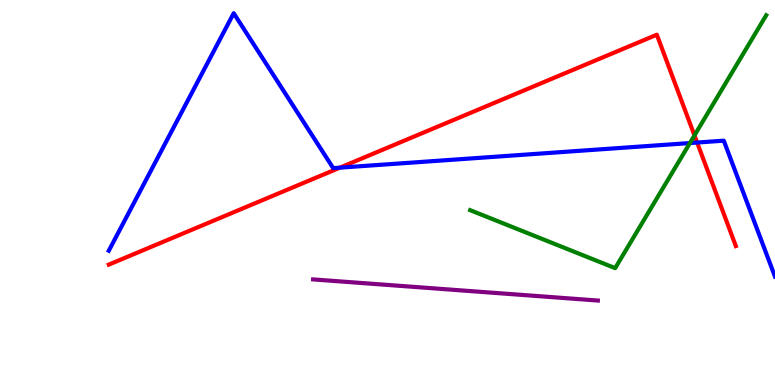[{'lines': ['blue', 'red'], 'intersections': [{'x': 4.39, 'y': 5.65}, {'x': 9.0, 'y': 6.3}]}, {'lines': ['green', 'red'], 'intersections': [{'x': 8.96, 'y': 6.48}]}, {'lines': ['purple', 'red'], 'intersections': []}, {'lines': ['blue', 'green'], 'intersections': [{'x': 8.9, 'y': 6.28}]}, {'lines': ['blue', 'purple'], 'intersections': []}, {'lines': ['green', 'purple'], 'intersections': []}]